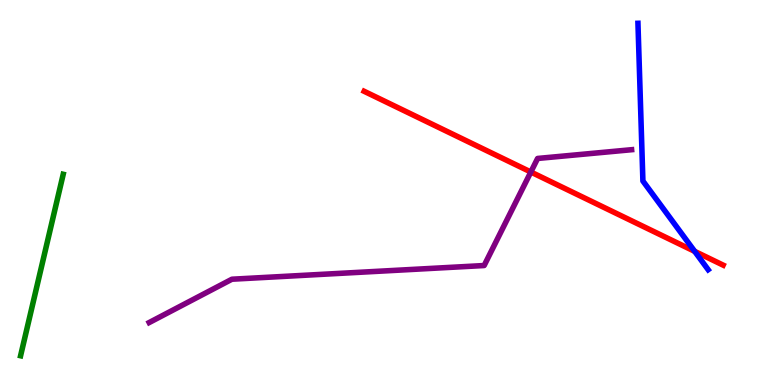[{'lines': ['blue', 'red'], 'intersections': [{'x': 8.96, 'y': 3.47}]}, {'lines': ['green', 'red'], 'intersections': []}, {'lines': ['purple', 'red'], 'intersections': [{'x': 6.85, 'y': 5.53}]}, {'lines': ['blue', 'green'], 'intersections': []}, {'lines': ['blue', 'purple'], 'intersections': []}, {'lines': ['green', 'purple'], 'intersections': []}]